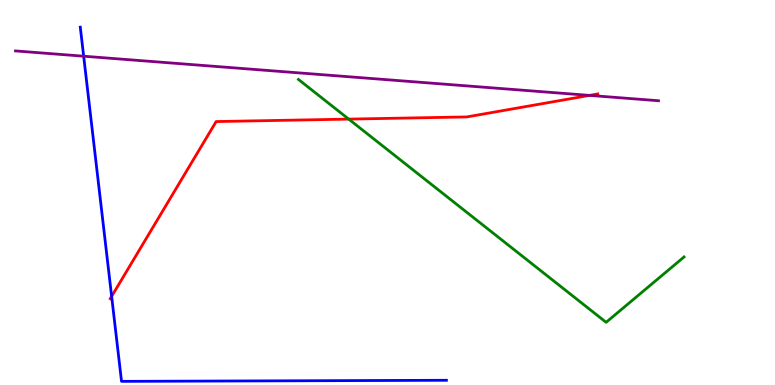[{'lines': ['blue', 'red'], 'intersections': [{'x': 1.44, 'y': 2.3}]}, {'lines': ['green', 'red'], 'intersections': [{'x': 4.5, 'y': 6.91}]}, {'lines': ['purple', 'red'], 'intersections': [{'x': 7.61, 'y': 7.52}]}, {'lines': ['blue', 'green'], 'intersections': []}, {'lines': ['blue', 'purple'], 'intersections': [{'x': 1.08, 'y': 8.54}]}, {'lines': ['green', 'purple'], 'intersections': []}]